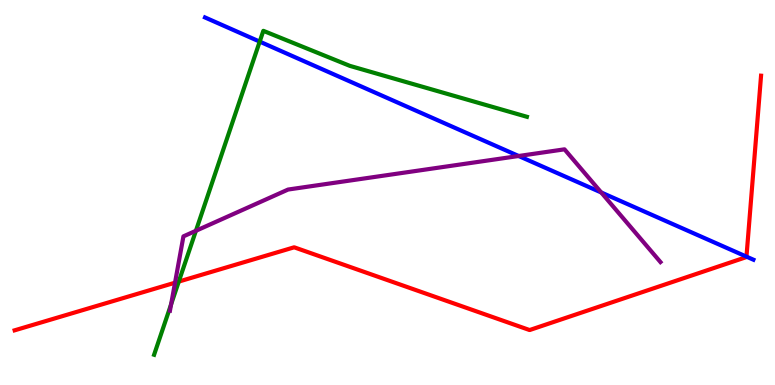[{'lines': ['blue', 'red'], 'intersections': [{'x': 9.63, 'y': 3.33}]}, {'lines': ['green', 'red'], 'intersections': [{'x': 2.31, 'y': 2.69}]}, {'lines': ['purple', 'red'], 'intersections': [{'x': 2.26, 'y': 2.66}]}, {'lines': ['blue', 'green'], 'intersections': [{'x': 3.35, 'y': 8.92}]}, {'lines': ['blue', 'purple'], 'intersections': [{'x': 6.69, 'y': 5.95}, {'x': 7.76, 'y': 5.0}]}, {'lines': ['green', 'purple'], 'intersections': [{'x': 2.21, 'y': 2.1}, {'x': 2.53, 'y': 4.01}]}]